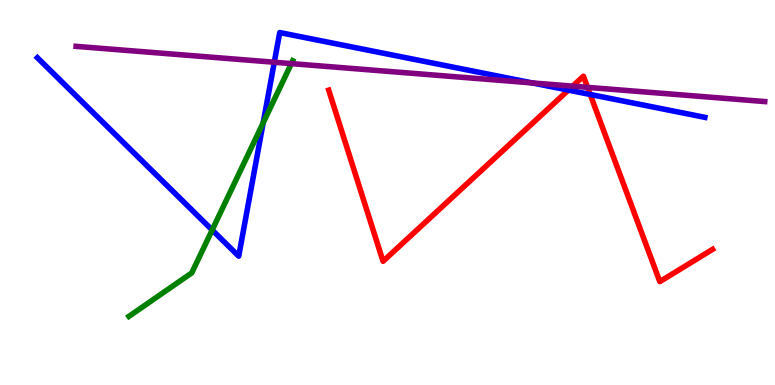[{'lines': ['blue', 'red'], 'intersections': [{'x': 7.33, 'y': 7.66}, {'x': 7.62, 'y': 7.55}]}, {'lines': ['green', 'red'], 'intersections': []}, {'lines': ['purple', 'red'], 'intersections': [{'x': 7.39, 'y': 7.76}, {'x': 7.58, 'y': 7.73}]}, {'lines': ['blue', 'green'], 'intersections': [{'x': 2.74, 'y': 4.03}, {'x': 3.4, 'y': 6.81}]}, {'lines': ['blue', 'purple'], 'intersections': [{'x': 3.54, 'y': 8.38}, {'x': 6.87, 'y': 7.85}]}, {'lines': ['green', 'purple'], 'intersections': [{'x': 3.76, 'y': 8.35}]}]